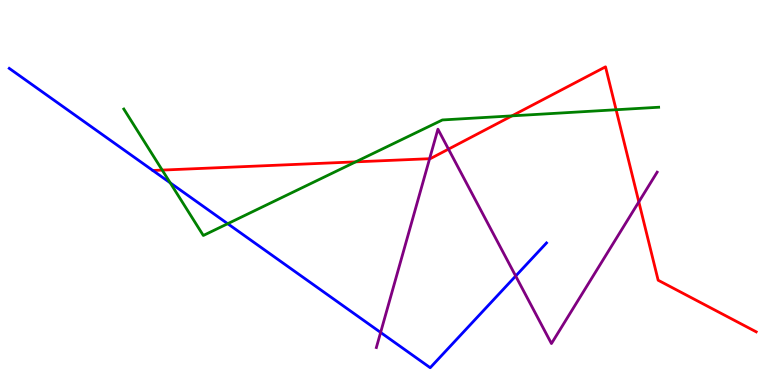[{'lines': ['blue', 'red'], 'intersections': []}, {'lines': ['green', 'red'], 'intersections': [{'x': 2.09, 'y': 5.58}, {'x': 4.59, 'y': 5.8}, {'x': 6.61, 'y': 6.99}, {'x': 7.95, 'y': 7.15}]}, {'lines': ['purple', 'red'], 'intersections': [{'x': 5.54, 'y': 5.88}, {'x': 5.79, 'y': 6.13}, {'x': 8.24, 'y': 4.76}]}, {'lines': ['blue', 'green'], 'intersections': [{'x': 2.2, 'y': 5.25}, {'x': 2.94, 'y': 4.19}]}, {'lines': ['blue', 'purple'], 'intersections': [{'x': 4.91, 'y': 1.37}, {'x': 6.65, 'y': 2.83}]}, {'lines': ['green', 'purple'], 'intersections': []}]